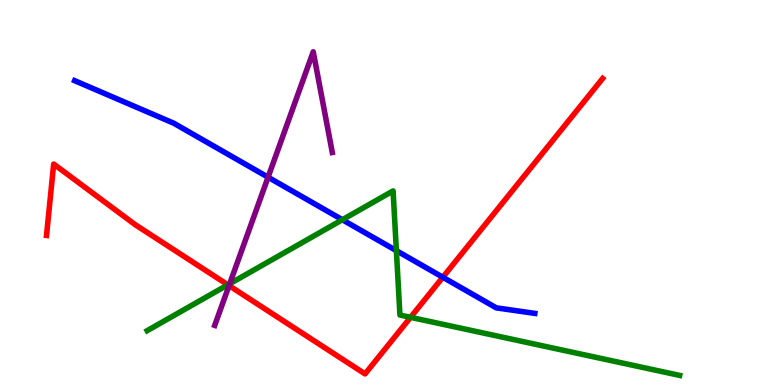[{'lines': ['blue', 'red'], 'intersections': [{'x': 5.71, 'y': 2.8}]}, {'lines': ['green', 'red'], 'intersections': [{'x': 2.94, 'y': 2.6}, {'x': 5.3, 'y': 1.76}]}, {'lines': ['purple', 'red'], 'intersections': [{'x': 2.96, 'y': 2.58}]}, {'lines': ['blue', 'green'], 'intersections': [{'x': 4.42, 'y': 4.29}, {'x': 5.11, 'y': 3.49}]}, {'lines': ['blue', 'purple'], 'intersections': [{'x': 3.46, 'y': 5.4}]}, {'lines': ['green', 'purple'], 'intersections': [{'x': 2.96, 'y': 2.63}]}]